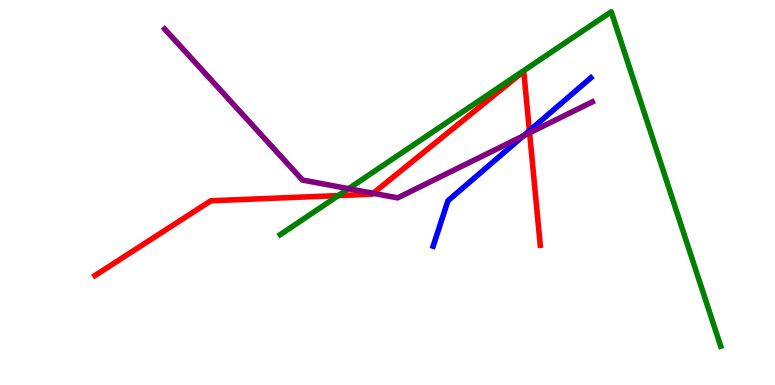[{'lines': ['blue', 'red'], 'intersections': [{'x': 6.83, 'y': 6.61}]}, {'lines': ['green', 'red'], 'intersections': [{'x': 4.36, 'y': 4.92}]}, {'lines': ['purple', 'red'], 'intersections': [{'x': 4.82, 'y': 4.98}, {'x': 6.83, 'y': 6.55}]}, {'lines': ['blue', 'green'], 'intersections': []}, {'lines': ['blue', 'purple'], 'intersections': [{'x': 6.75, 'y': 6.47}]}, {'lines': ['green', 'purple'], 'intersections': [{'x': 4.5, 'y': 5.1}]}]